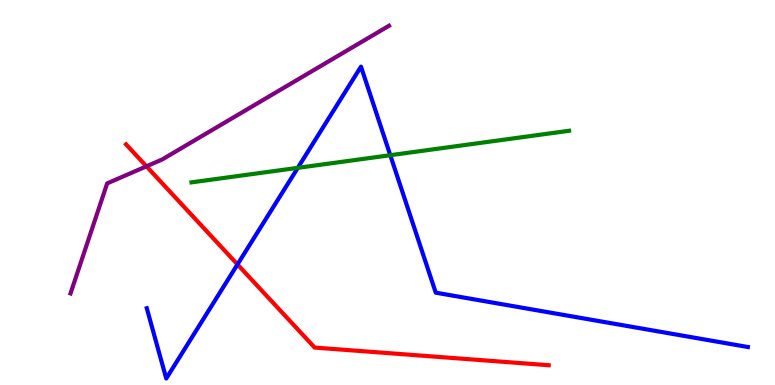[{'lines': ['blue', 'red'], 'intersections': [{'x': 3.06, 'y': 3.13}]}, {'lines': ['green', 'red'], 'intersections': []}, {'lines': ['purple', 'red'], 'intersections': [{'x': 1.89, 'y': 5.68}]}, {'lines': ['blue', 'green'], 'intersections': [{'x': 3.84, 'y': 5.64}, {'x': 5.04, 'y': 5.97}]}, {'lines': ['blue', 'purple'], 'intersections': []}, {'lines': ['green', 'purple'], 'intersections': []}]